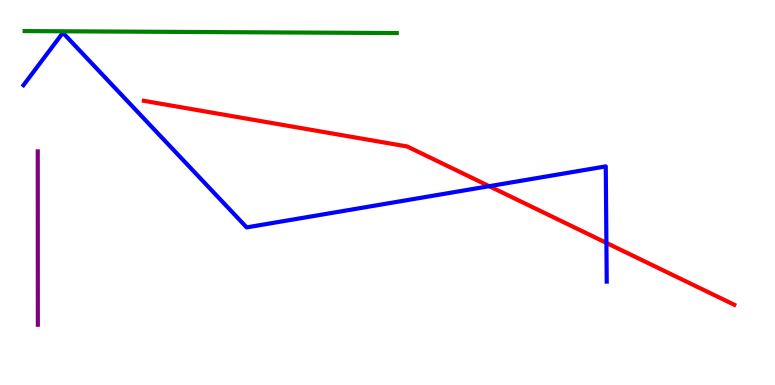[{'lines': ['blue', 'red'], 'intersections': [{'x': 6.31, 'y': 5.16}, {'x': 7.82, 'y': 3.69}]}, {'lines': ['green', 'red'], 'intersections': []}, {'lines': ['purple', 'red'], 'intersections': []}, {'lines': ['blue', 'green'], 'intersections': []}, {'lines': ['blue', 'purple'], 'intersections': []}, {'lines': ['green', 'purple'], 'intersections': []}]